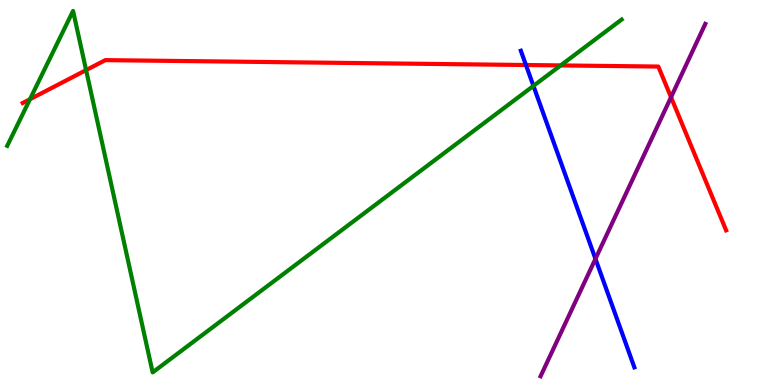[{'lines': ['blue', 'red'], 'intersections': [{'x': 6.79, 'y': 8.31}]}, {'lines': ['green', 'red'], 'intersections': [{'x': 0.387, 'y': 7.42}, {'x': 1.11, 'y': 8.18}, {'x': 7.23, 'y': 8.3}]}, {'lines': ['purple', 'red'], 'intersections': [{'x': 8.66, 'y': 7.47}]}, {'lines': ['blue', 'green'], 'intersections': [{'x': 6.88, 'y': 7.77}]}, {'lines': ['blue', 'purple'], 'intersections': [{'x': 7.68, 'y': 3.28}]}, {'lines': ['green', 'purple'], 'intersections': []}]